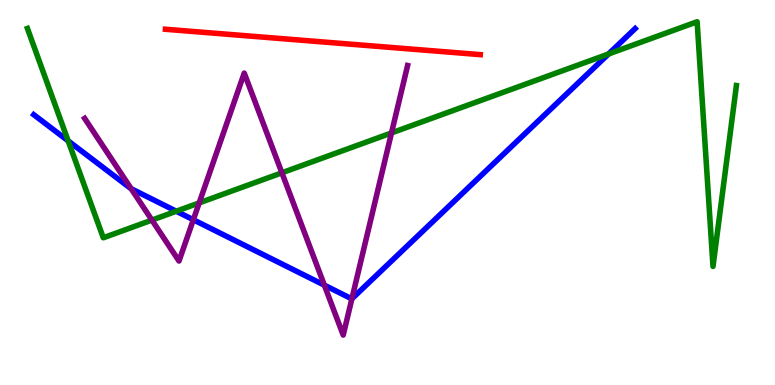[{'lines': ['blue', 'red'], 'intersections': []}, {'lines': ['green', 'red'], 'intersections': []}, {'lines': ['purple', 'red'], 'intersections': []}, {'lines': ['blue', 'green'], 'intersections': [{'x': 0.88, 'y': 6.34}, {'x': 2.27, 'y': 4.51}, {'x': 7.85, 'y': 8.6}]}, {'lines': ['blue', 'purple'], 'intersections': [{'x': 1.69, 'y': 5.1}, {'x': 2.49, 'y': 4.29}, {'x': 4.19, 'y': 2.59}, {'x': 4.54, 'y': 2.24}]}, {'lines': ['green', 'purple'], 'intersections': [{'x': 1.96, 'y': 4.28}, {'x': 2.57, 'y': 4.73}, {'x': 3.64, 'y': 5.51}, {'x': 5.05, 'y': 6.55}]}]